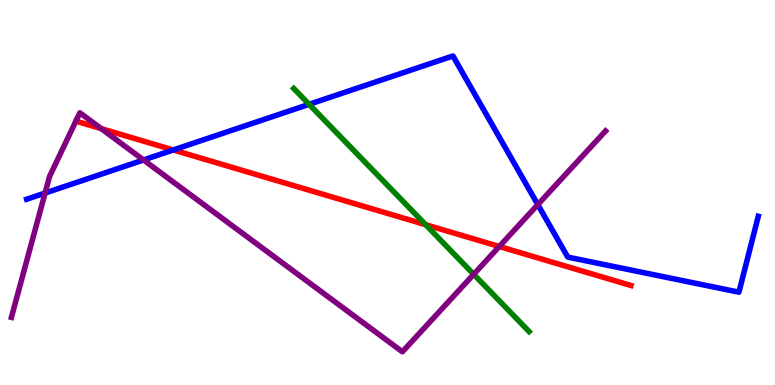[{'lines': ['blue', 'red'], 'intersections': [{'x': 2.24, 'y': 6.1}]}, {'lines': ['green', 'red'], 'intersections': [{'x': 5.49, 'y': 4.16}]}, {'lines': ['purple', 'red'], 'intersections': [{'x': 1.31, 'y': 6.66}, {'x': 6.44, 'y': 3.6}]}, {'lines': ['blue', 'green'], 'intersections': [{'x': 3.99, 'y': 7.29}]}, {'lines': ['blue', 'purple'], 'intersections': [{'x': 0.582, 'y': 4.99}, {'x': 1.85, 'y': 5.84}, {'x': 6.94, 'y': 4.69}]}, {'lines': ['green', 'purple'], 'intersections': [{'x': 6.11, 'y': 2.87}]}]